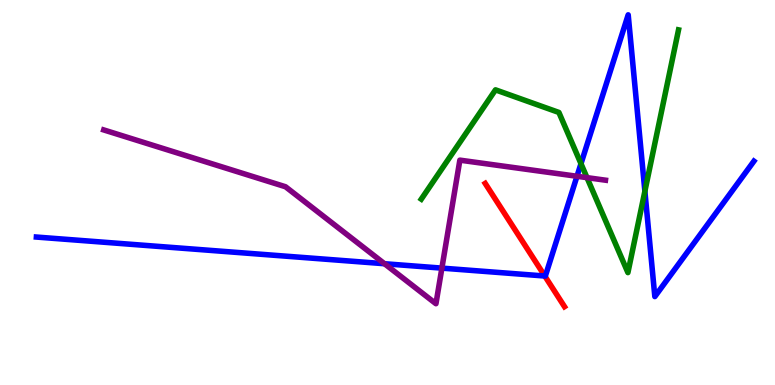[{'lines': ['blue', 'red'], 'intersections': [{'x': 7.03, 'y': 2.83}]}, {'lines': ['green', 'red'], 'intersections': []}, {'lines': ['purple', 'red'], 'intersections': []}, {'lines': ['blue', 'green'], 'intersections': [{'x': 7.5, 'y': 5.75}, {'x': 8.32, 'y': 5.03}]}, {'lines': ['blue', 'purple'], 'intersections': [{'x': 4.96, 'y': 3.15}, {'x': 5.7, 'y': 3.04}, {'x': 7.45, 'y': 5.42}]}, {'lines': ['green', 'purple'], 'intersections': [{'x': 7.57, 'y': 5.39}]}]